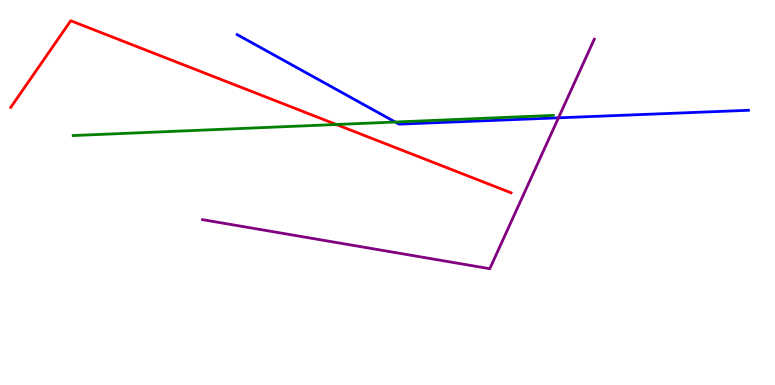[{'lines': ['blue', 'red'], 'intersections': []}, {'lines': ['green', 'red'], 'intersections': [{'x': 4.34, 'y': 6.77}]}, {'lines': ['purple', 'red'], 'intersections': []}, {'lines': ['blue', 'green'], 'intersections': [{'x': 5.1, 'y': 6.83}]}, {'lines': ['blue', 'purple'], 'intersections': [{'x': 7.21, 'y': 6.94}]}, {'lines': ['green', 'purple'], 'intersections': []}]